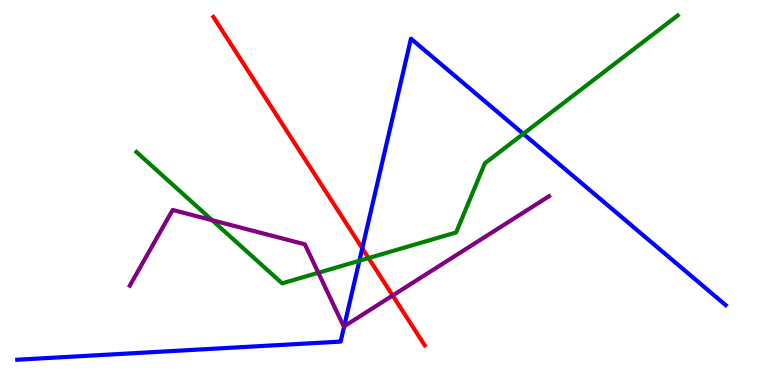[{'lines': ['blue', 'red'], 'intersections': [{'x': 4.67, 'y': 3.55}]}, {'lines': ['green', 'red'], 'intersections': [{'x': 4.76, 'y': 3.3}]}, {'lines': ['purple', 'red'], 'intersections': [{'x': 5.07, 'y': 2.32}]}, {'lines': ['blue', 'green'], 'intersections': [{'x': 4.64, 'y': 3.23}, {'x': 6.75, 'y': 6.52}]}, {'lines': ['blue', 'purple'], 'intersections': [{'x': 4.44, 'y': 1.52}]}, {'lines': ['green', 'purple'], 'intersections': [{'x': 2.74, 'y': 4.28}, {'x': 4.11, 'y': 2.92}]}]